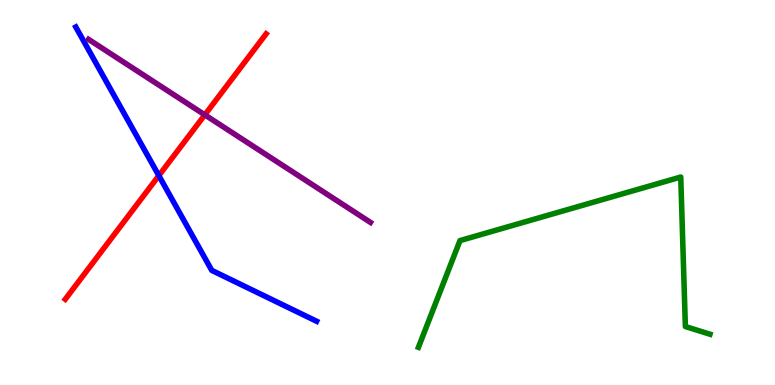[{'lines': ['blue', 'red'], 'intersections': [{'x': 2.05, 'y': 5.44}]}, {'lines': ['green', 'red'], 'intersections': []}, {'lines': ['purple', 'red'], 'intersections': [{'x': 2.64, 'y': 7.02}]}, {'lines': ['blue', 'green'], 'intersections': []}, {'lines': ['blue', 'purple'], 'intersections': []}, {'lines': ['green', 'purple'], 'intersections': []}]